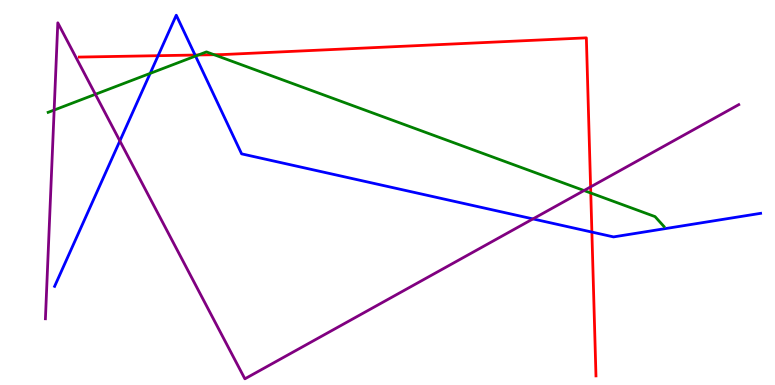[{'lines': ['blue', 'red'], 'intersections': [{'x': 2.04, 'y': 8.55}, {'x': 2.52, 'y': 8.57}, {'x': 7.64, 'y': 3.97}]}, {'lines': ['green', 'red'], 'intersections': [{'x': 2.56, 'y': 8.57}, {'x': 2.76, 'y': 8.58}, {'x': 7.62, 'y': 4.99}]}, {'lines': ['purple', 'red'], 'intersections': [{'x': 7.62, 'y': 5.15}]}, {'lines': ['blue', 'green'], 'intersections': [{'x': 1.94, 'y': 8.09}, {'x': 2.52, 'y': 8.54}]}, {'lines': ['blue', 'purple'], 'intersections': [{'x': 1.55, 'y': 6.34}, {'x': 6.88, 'y': 4.31}]}, {'lines': ['green', 'purple'], 'intersections': [{'x': 0.699, 'y': 7.14}, {'x': 1.23, 'y': 7.55}, {'x': 7.54, 'y': 5.05}]}]